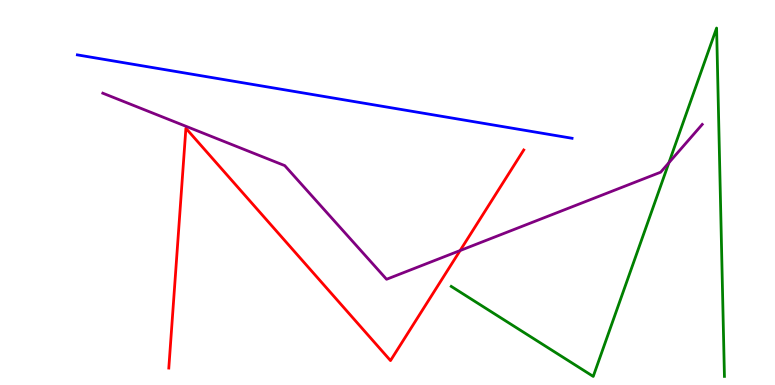[{'lines': ['blue', 'red'], 'intersections': []}, {'lines': ['green', 'red'], 'intersections': []}, {'lines': ['purple', 'red'], 'intersections': [{'x': 5.94, 'y': 3.49}]}, {'lines': ['blue', 'green'], 'intersections': []}, {'lines': ['blue', 'purple'], 'intersections': []}, {'lines': ['green', 'purple'], 'intersections': [{'x': 8.63, 'y': 5.77}]}]